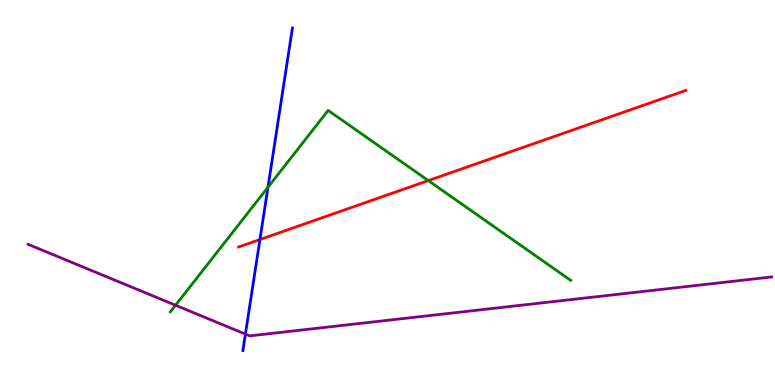[{'lines': ['blue', 'red'], 'intersections': [{'x': 3.35, 'y': 3.78}]}, {'lines': ['green', 'red'], 'intersections': [{'x': 5.53, 'y': 5.31}]}, {'lines': ['purple', 'red'], 'intersections': []}, {'lines': ['blue', 'green'], 'intersections': [{'x': 3.46, 'y': 5.14}]}, {'lines': ['blue', 'purple'], 'intersections': [{'x': 3.17, 'y': 1.32}]}, {'lines': ['green', 'purple'], 'intersections': [{'x': 2.27, 'y': 2.07}]}]